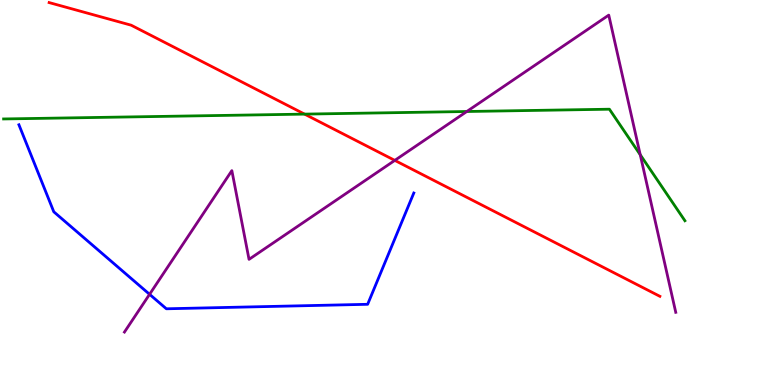[{'lines': ['blue', 'red'], 'intersections': []}, {'lines': ['green', 'red'], 'intersections': [{'x': 3.93, 'y': 7.04}]}, {'lines': ['purple', 'red'], 'intersections': [{'x': 5.09, 'y': 5.83}]}, {'lines': ['blue', 'green'], 'intersections': []}, {'lines': ['blue', 'purple'], 'intersections': [{'x': 1.93, 'y': 2.36}]}, {'lines': ['green', 'purple'], 'intersections': [{'x': 6.02, 'y': 7.1}, {'x': 8.26, 'y': 5.98}]}]